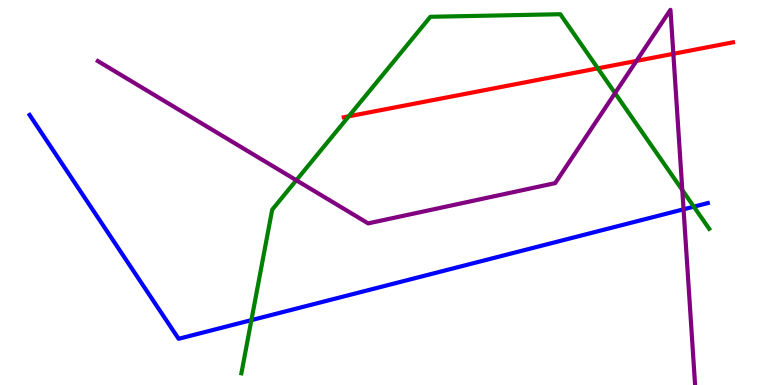[{'lines': ['blue', 'red'], 'intersections': []}, {'lines': ['green', 'red'], 'intersections': [{'x': 4.5, 'y': 6.98}, {'x': 7.71, 'y': 8.22}]}, {'lines': ['purple', 'red'], 'intersections': [{'x': 8.21, 'y': 8.42}, {'x': 8.69, 'y': 8.6}]}, {'lines': ['blue', 'green'], 'intersections': [{'x': 3.24, 'y': 1.69}, {'x': 8.95, 'y': 4.63}]}, {'lines': ['blue', 'purple'], 'intersections': [{'x': 8.82, 'y': 4.56}]}, {'lines': ['green', 'purple'], 'intersections': [{'x': 3.82, 'y': 5.32}, {'x': 7.94, 'y': 7.58}, {'x': 8.8, 'y': 5.06}]}]